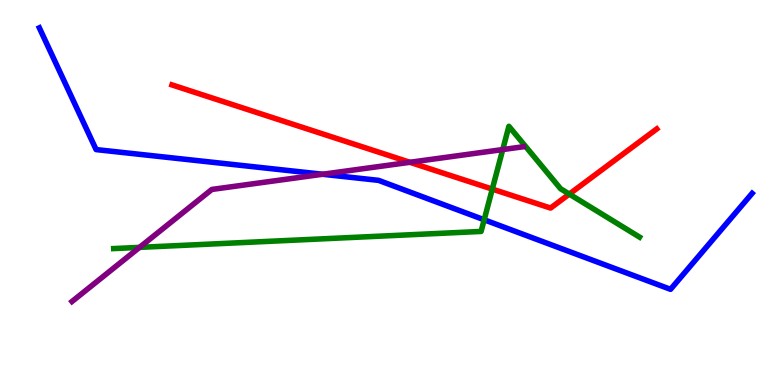[{'lines': ['blue', 'red'], 'intersections': []}, {'lines': ['green', 'red'], 'intersections': [{'x': 6.35, 'y': 5.09}, {'x': 7.35, 'y': 4.96}]}, {'lines': ['purple', 'red'], 'intersections': [{'x': 5.29, 'y': 5.78}]}, {'lines': ['blue', 'green'], 'intersections': [{'x': 6.25, 'y': 4.29}]}, {'lines': ['blue', 'purple'], 'intersections': [{'x': 4.16, 'y': 5.47}]}, {'lines': ['green', 'purple'], 'intersections': [{'x': 1.8, 'y': 3.57}, {'x': 6.49, 'y': 6.12}]}]